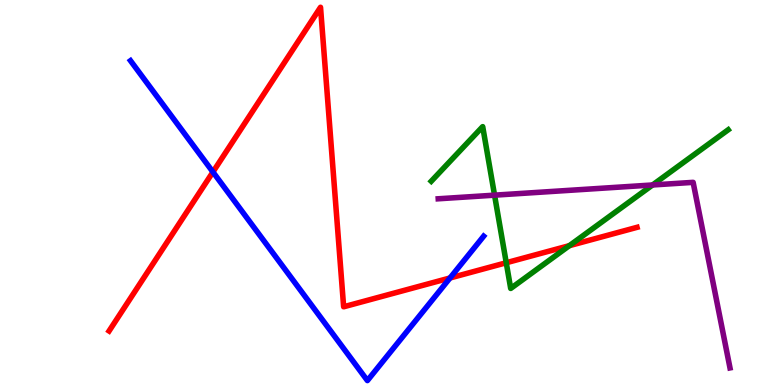[{'lines': ['blue', 'red'], 'intersections': [{'x': 2.75, 'y': 5.53}, {'x': 5.81, 'y': 2.78}]}, {'lines': ['green', 'red'], 'intersections': [{'x': 6.53, 'y': 3.18}, {'x': 7.35, 'y': 3.62}]}, {'lines': ['purple', 'red'], 'intersections': []}, {'lines': ['blue', 'green'], 'intersections': []}, {'lines': ['blue', 'purple'], 'intersections': []}, {'lines': ['green', 'purple'], 'intersections': [{'x': 6.38, 'y': 4.93}, {'x': 8.42, 'y': 5.2}]}]